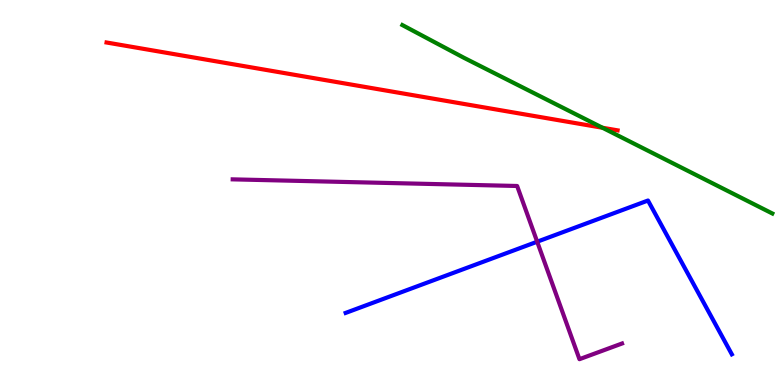[{'lines': ['blue', 'red'], 'intersections': []}, {'lines': ['green', 'red'], 'intersections': [{'x': 7.77, 'y': 6.68}]}, {'lines': ['purple', 'red'], 'intersections': []}, {'lines': ['blue', 'green'], 'intersections': []}, {'lines': ['blue', 'purple'], 'intersections': [{'x': 6.93, 'y': 3.72}]}, {'lines': ['green', 'purple'], 'intersections': []}]